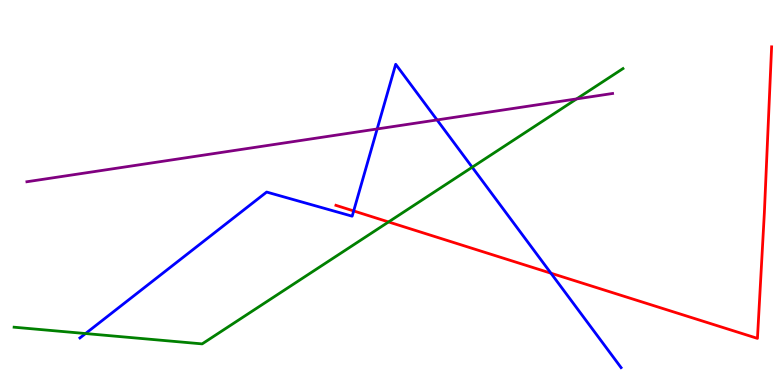[{'lines': ['blue', 'red'], 'intersections': [{'x': 4.56, 'y': 4.52}, {'x': 7.11, 'y': 2.9}]}, {'lines': ['green', 'red'], 'intersections': [{'x': 5.01, 'y': 4.24}]}, {'lines': ['purple', 'red'], 'intersections': []}, {'lines': ['blue', 'green'], 'intersections': [{'x': 1.1, 'y': 1.34}, {'x': 6.09, 'y': 5.66}]}, {'lines': ['blue', 'purple'], 'intersections': [{'x': 4.87, 'y': 6.65}, {'x': 5.64, 'y': 6.88}]}, {'lines': ['green', 'purple'], 'intersections': [{'x': 7.44, 'y': 7.43}]}]